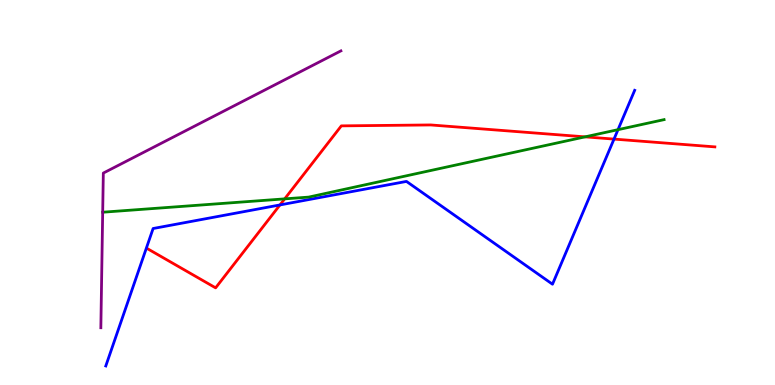[{'lines': ['blue', 'red'], 'intersections': [{'x': 3.61, 'y': 4.68}, {'x': 7.92, 'y': 6.39}]}, {'lines': ['green', 'red'], 'intersections': [{'x': 3.67, 'y': 4.83}, {'x': 7.55, 'y': 6.45}]}, {'lines': ['purple', 'red'], 'intersections': []}, {'lines': ['blue', 'green'], 'intersections': [{'x': 7.97, 'y': 6.63}]}, {'lines': ['blue', 'purple'], 'intersections': []}, {'lines': ['green', 'purple'], 'intersections': [{'x': 1.33, 'y': 4.49}]}]